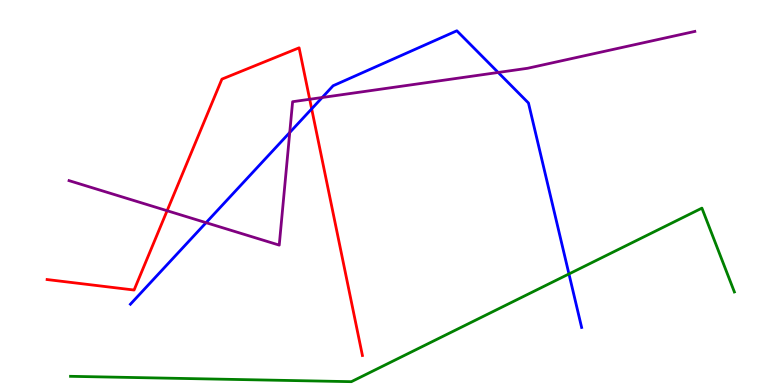[{'lines': ['blue', 'red'], 'intersections': [{'x': 4.02, 'y': 7.17}]}, {'lines': ['green', 'red'], 'intersections': []}, {'lines': ['purple', 'red'], 'intersections': [{'x': 2.16, 'y': 4.53}, {'x': 4.0, 'y': 7.42}]}, {'lines': ['blue', 'green'], 'intersections': [{'x': 7.34, 'y': 2.88}]}, {'lines': ['blue', 'purple'], 'intersections': [{'x': 2.66, 'y': 4.22}, {'x': 3.74, 'y': 6.56}, {'x': 4.16, 'y': 7.47}, {'x': 6.43, 'y': 8.12}]}, {'lines': ['green', 'purple'], 'intersections': []}]